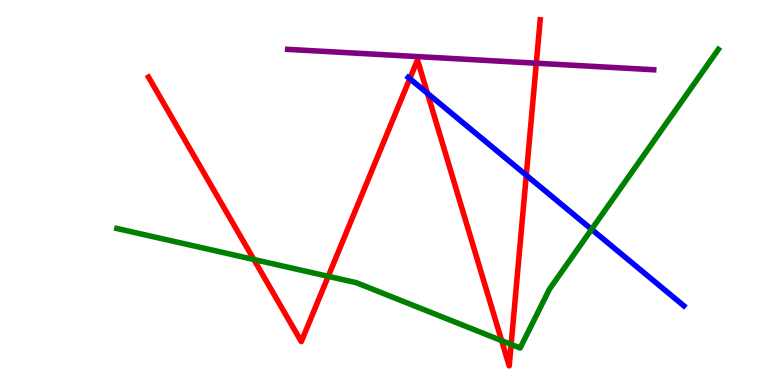[{'lines': ['blue', 'red'], 'intersections': [{'x': 5.29, 'y': 7.96}, {'x': 5.52, 'y': 7.58}, {'x': 6.79, 'y': 5.45}]}, {'lines': ['green', 'red'], 'intersections': [{'x': 3.28, 'y': 3.26}, {'x': 4.24, 'y': 2.82}, {'x': 6.47, 'y': 1.15}, {'x': 6.6, 'y': 1.05}]}, {'lines': ['purple', 'red'], 'intersections': [{'x': 6.92, 'y': 8.36}]}, {'lines': ['blue', 'green'], 'intersections': [{'x': 7.63, 'y': 4.04}]}, {'lines': ['blue', 'purple'], 'intersections': []}, {'lines': ['green', 'purple'], 'intersections': []}]